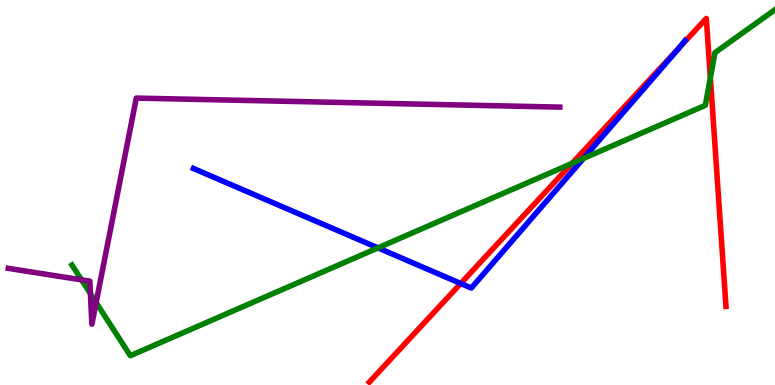[{'lines': ['blue', 'red'], 'intersections': [{'x': 5.94, 'y': 2.64}, {'x': 8.77, 'y': 8.78}]}, {'lines': ['green', 'red'], 'intersections': [{'x': 7.38, 'y': 5.76}, {'x': 9.17, 'y': 7.98}]}, {'lines': ['purple', 'red'], 'intersections': []}, {'lines': ['blue', 'green'], 'intersections': [{'x': 4.88, 'y': 3.56}, {'x': 7.53, 'y': 5.89}]}, {'lines': ['blue', 'purple'], 'intersections': []}, {'lines': ['green', 'purple'], 'intersections': [{'x': 1.05, 'y': 2.73}, {'x': 1.17, 'y': 2.37}, {'x': 1.24, 'y': 2.14}]}]